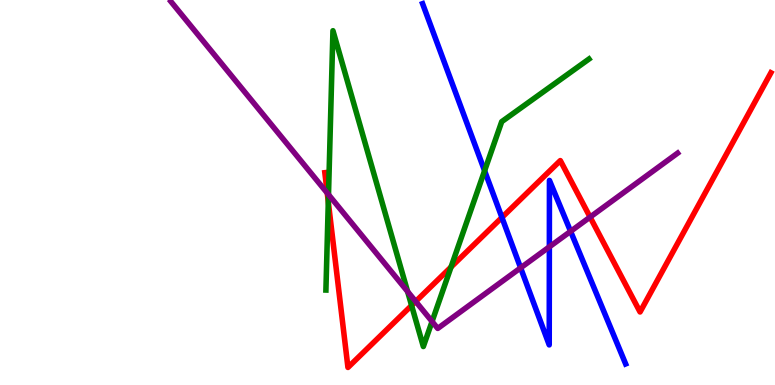[{'lines': ['blue', 'red'], 'intersections': [{'x': 6.48, 'y': 4.35}]}, {'lines': ['green', 'red'], 'intersections': [{'x': 4.24, 'y': 4.76}, {'x': 5.31, 'y': 2.07}, {'x': 5.82, 'y': 3.06}]}, {'lines': ['purple', 'red'], 'intersections': [{'x': 4.22, 'y': 4.98}, {'x': 5.36, 'y': 2.17}, {'x': 7.61, 'y': 4.36}]}, {'lines': ['blue', 'green'], 'intersections': [{'x': 6.25, 'y': 5.56}]}, {'lines': ['blue', 'purple'], 'intersections': [{'x': 6.72, 'y': 3.04}, {'x': 7.09, 'y': 3.59}, {'x': 7.36, 'y': 3.99}]}, {'lines': ['green', 'purple'], 'intersections': [{'x': 4.24, 'y': 4.95}, {'x': 5.26, 'y': 2.43}, {'x': 5.58, 'y': 1.65}]}]